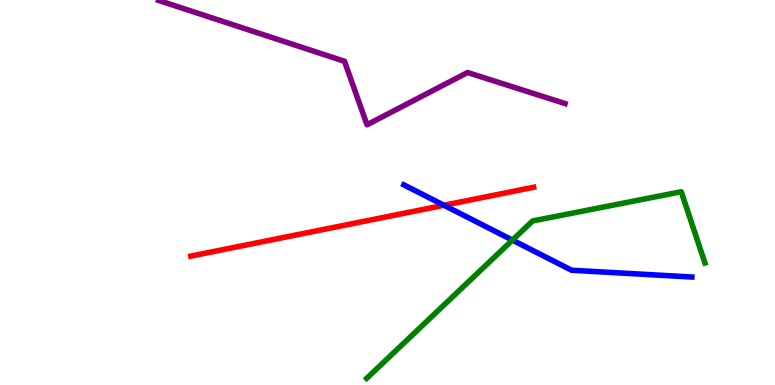[{'lines': ['blue', 'red'], 'intersections': [{'x': 5.73, 'y': 4.67}]}, {'lines': ['green', 'red'], 'intersections': []}, {'lines': ['purple', 'red'], 'intersections': []}, {'lines': ['blue', 'green'], 'intersections': [{'x': 6.61, 'y': 3.76}]}, {'lines': ['blue', 'purple'], 'intersections': []}, {'lines': ['green', 'purple'], 'intersections': []}]